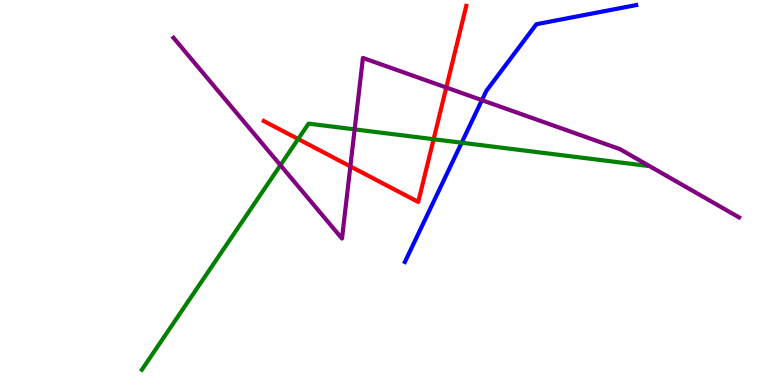[{'lines': ['blue', 'red'], 'intersections': []}, {'lines': ['green', 'red'], 'intersections': [{'x': 3.85, 'y': 6.39}, {'x': 5.6, 'y': 6.38}]}, {'lines': ['purple', 'red'], 'intersections': [{'x': 4.52, 'y': 5.68}, {'x': 5.76, 'y': 7.73}]}, {'lines': ['blue', 'green'], 'intersections': [{'x': 5.96, 'y': 6.29}]}, {'lines': ['blue', 'purple'], 'intersections': [{'x': 6.22, 'y': 7.4}]}, {'lines': ['green', 'purple'], 'intersections': [{'x': 3.62, 'y': 5.71}, {'x': 4.58, 'y': 6.64}]}]